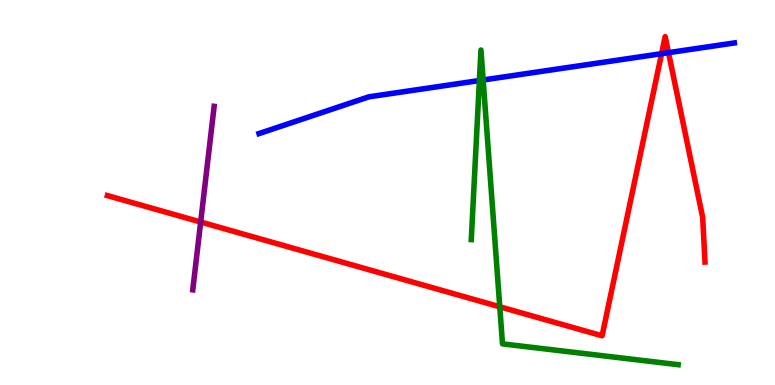[{'lines': ['blue', 'red'], 'intersections': [{'x': 8.54, 'y': 8.61}, {'x': 8.63, 'y': 8.63}]}, {'lines': ['green', 'red'], 'intersections': [{'x': 6.45, 'y': 2.03}]}, {'lines': ['purple', 'red'], 'intersections': [{'x': 2.59, 'y': 4.23}]}, {'lines': ['blue', 'green'], 'intersections': [{'x': 6.19, 'y': 7.91}, {'x': 6.23, 'y': 7.92}]}, {'lines': ['blue', 'purple'], 'intersections': []}, {'lines': ['green', 'purple'], 'intersections': []}]